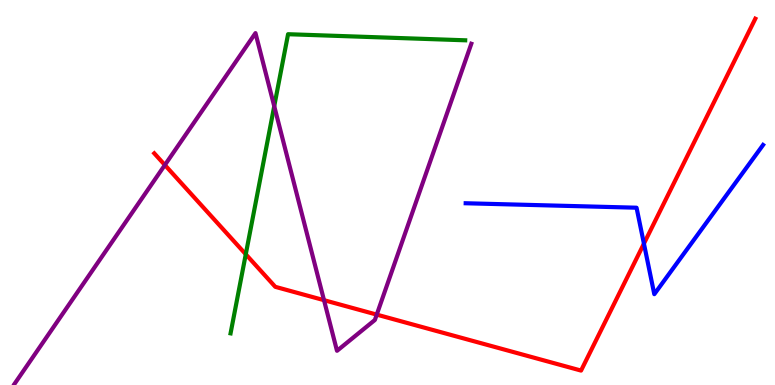[{'lines': ['blue', 'red'], 'intersections': [{'x': 8.31, 'y': 3.67}]}, {'lines': ['green', 'red'], 'intersections': [{'x': 3.17, 'y': 3.4}]}, {'lines': ['purple', 'red'], 'intersections': [{'x': 2.13, 'y': 5.71}, {'x': 4.18, 'y': 2.2}, {'x': 4.86, 'y': 1.83}]}, {'lines': ['blue', 'green'], 'intersections': []}, {'lines': ['blue', 'purple'], 'intersections': []}, {'lines': ['green', 'purple'], 'intersections': [{'x': 3.54, 'y': 7.24}]}]